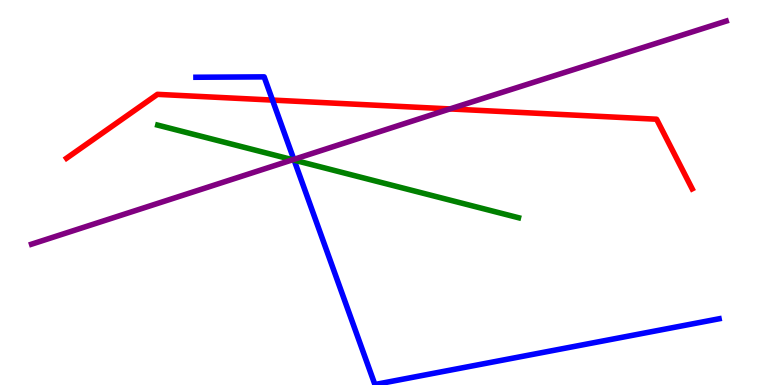[{'lines': ['blue', 'red'], 'intersections': [{'x': 3.52, 'y': 7.4}]}, {'lines': ['green', 'red'], 'intersections': []}, {'lines': ['purple', 'red'], 'intersections': [{'x': 5.81, 'y': 7.17}]}, {'lines': ['blue', 'green'], 'intersections': [{'x': 3.8, 'y': 5.84}]}, {'lines': ['blue', 'purple'], 'intersections': [{'x': 3.79, 'y': 5.86}]}, {'lines': ['green', 'purple'], 'intersections': [{'x': 3.78, 'y': 5.85}]}]